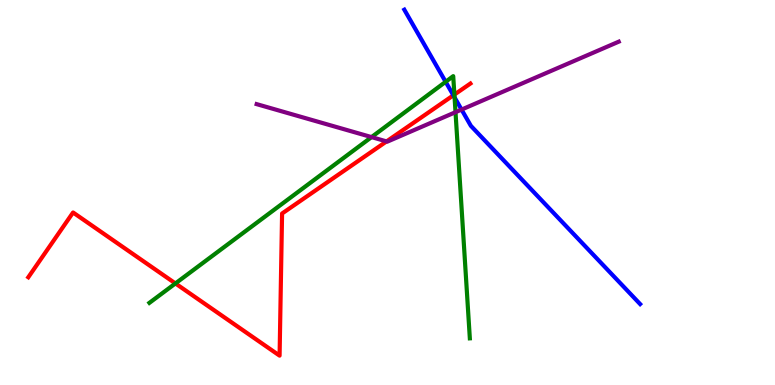[{'lines': ['blue', 'red'], 'intersections': [{'x': 5.85, 'y': 7.52}]}, {'lines': ['green', 'red'], 'intersections': [{'x': 2.26, 'y': 2.64}, {'x': 5.86, 'y': 7.54}]}, {'lines': ['purple', 'red'], 'intersections': [{'x': 4.99, 'y': 6.33}]}, {'lines': ['blue', 'green'], 'intersections': [{'x': 5.75, 'y': 7.88}, {'x': 5.87, 'y': 7.47}]}, {'lines': ['blue', 'purple'], 'intersections': [{'x': 5.96, 'y': 7.15}]}, {'lines': ['green', 'purple'], 'intersections': [{'x': 4.79, 'y': 6.44}, {'x': 5.88, 'y': 7.09}]}]